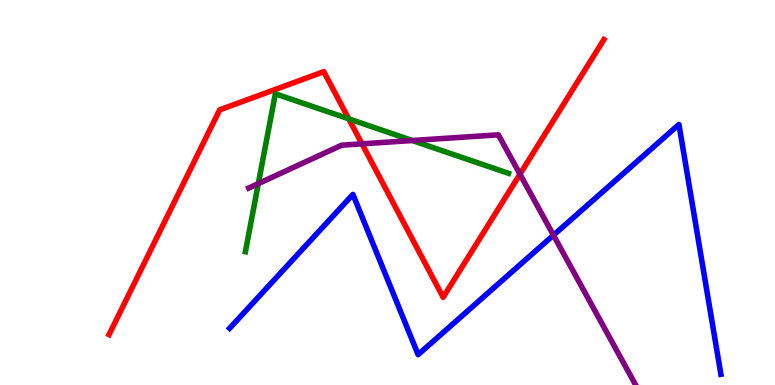[{'lines': ['blue', 'red'], 'intersections': []}, {'lines': ['green', 'red'], 'intersections': [{'x': 4.5, 'y': 6.91}]}, {'lines': ['purple', 'red'], 'intersections': [{'x': 4.67, 'y': 6.26}, {'x': 6.71, 'y': 5.48}]}, {'lines': ['blue', 'green'], 'intersections': []}, {'lines': ['blue', 'purple'], 'intersections': [{'x': 7.14, 'y': 3.89}]}, {'lines': ['green', 'purple'], 'intersections': [{'x': 3.33, 'y': 5.23}, {'x': 5.32, 'y': 6.35}]}]